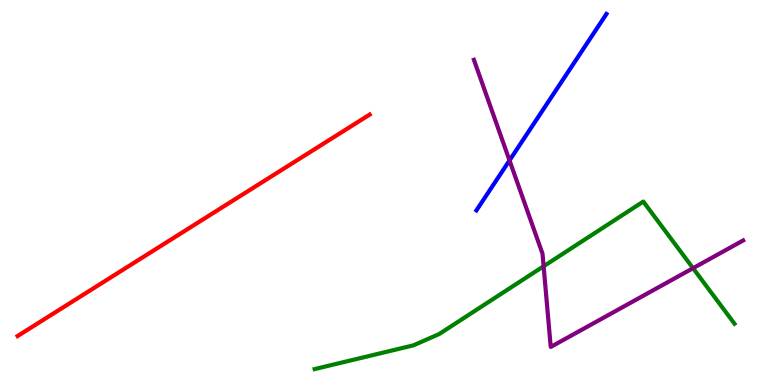[{'lines': ['blue', 'red'], 'intersections': []}, {'lines': ['green', 'red'], 'intersections': []}, {'lines': ['purple', 'red'], 'intersections': []}, {'lines': ['blue', 'green'], 'intersections': []}, {'lines': ['blue', 'purple'], 'intersections': [{'x': 6.57, 'y': 5.83}]}, {'lines': ['green', 'purple'], 'intersections': [{'x': 7.01, 'y': 3.08}, {'x': 8.94, 'y': 3.03}]}]